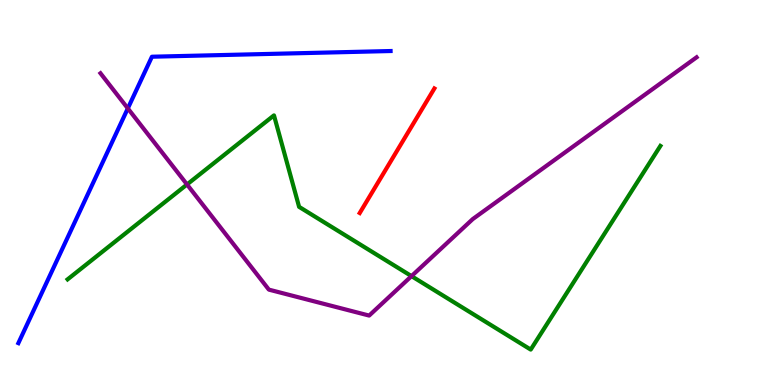[{'lines': ['blue', 'red'], 'intersections': []}, {'lines': ['green', 'red'], 'intersections': []}, {'lines': ['purple', 'red'], 'intersections': []}, {'lines': ['blue', 'green'], 'intersections': []}, {'lines': ['blue', 'purple'], 'intersections': [{'x': 1.65, 'y': 7.18}]}, {'lines': ['green', 'purple'], 'intersections': [{'x': 2.41, 'y': 5.21}, {'x': 5.31, 'y': 2.83}]}]